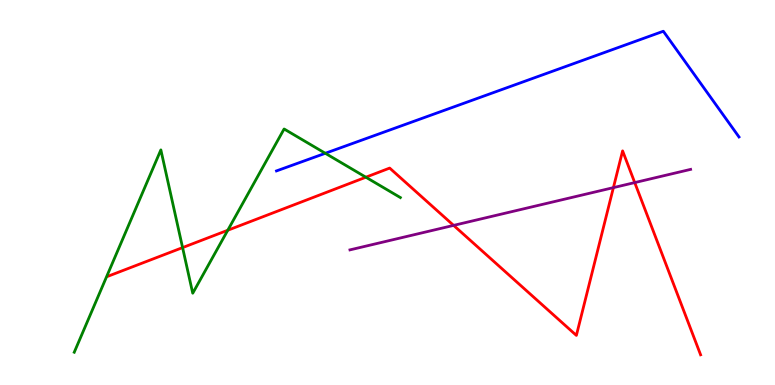[{'lines': ['blue', 'red'], 'intersections': []}, {'lines': ['green', 'red'], 'intersections': [{'x': 2.36, 'y': 3.57}, {'x': 2.94, 'y': 4.02}, {'x': 4.72, 'y': 5.4}]}, {'lines': ['purple', 'red'], 'intersections': [{'x': 5.85, 'y': 4.15}, {'x': 7.91, 'y': 5.13}, {'x': 8.19, 'y': 5.26}]}, {'lines': ['blue', 'green'], 'intersections': [{'x': 4.2, 'y': 6.02}]}, {'lines': ['blue', 'purple'], 'intersections': []}, {'lines': ['green', 'purple'], 'intersections': []}]